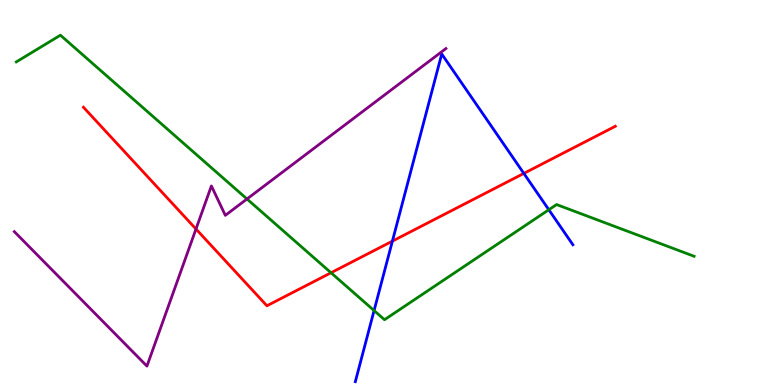[{'lines': ['blue', 'red'], 'intersections': [{'x': 5.06, 'y': 3.74}, {'x': 6.76, 'y': 5.5}]}, {'lines': ['green', 'red'], 'intersections': [{'x': 4.27, 'y': 2.92}]}, {'lines': ['purple', 'red'], 'intersections': [{'x': 2.53, 'y': 4.05}]}, {'lines': ['blue', 'green'], 'intersections': [{'x': 4.83, 'y': 1.93}, {'x': 7.08, 'y': 4.55}]}, {'lines': ['blue', 'purple'], 'intersections': []}, {'lines': ['green', 'purple'], 'intersections': [{'x': 3.19, 'y': 4.83}]}]